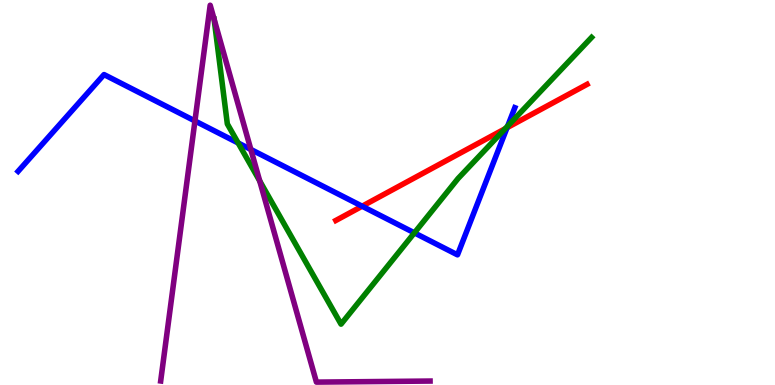[{'lines': ['blue', 'red'], 'intersections': [{'x': 4.67, 'y': 4.64}, {'x': 6.54, 'y': 6.68}]}, {'lines': ['green', 'red'], 'intersections': [{'x': 6.52, 'y': 6.66}]}, {'lines': ['purple', 'red'], 'intersections': []}, {'lines': ['blue', 'green'], 'intersections': [{'x': 3.07, 'y': 6.29}, {'x': 5.35, 'y': 3.95}, {'x': 6.55, 'y': 6.72}]}, {'lines': ['blue', 'purple'], 'intersections': [{'x': 2.52, 'y': 6.86}, {'x': 3.24, 'y': 6.12}]}, {'lines': ['green', 'purple'], 'intersections': [{'x': 3.35, 'y': 5.3}]}]